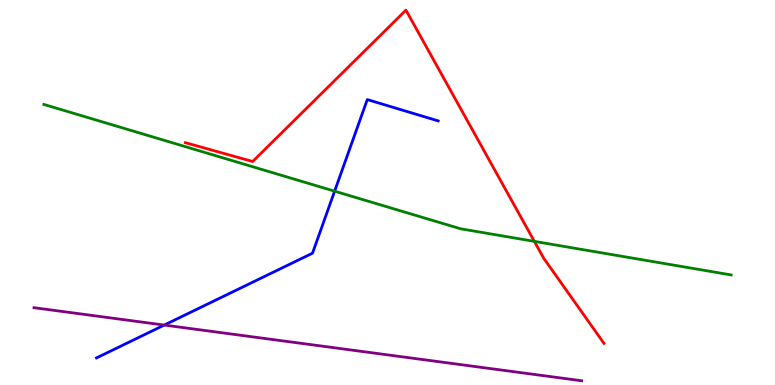[{'lines': ['blue', 'red'], 'intersections': []}, {'lines': ['green', 'red'], 'intersections': [{'x': 6.89, 'y': 3.73}]}, {'lines': ['purple', 'red'], 'intersections': []}, {'lines': ['blue', 'green'], 'intersections': [{'x': 4.32, 'y': 5.03}]}, {'lines': ['blue', 'purple'], 'intersections': [{'x': 2.12, 'y': 1.56}]}, {'lines': ['green', 'purple'], 'intersections': []}]